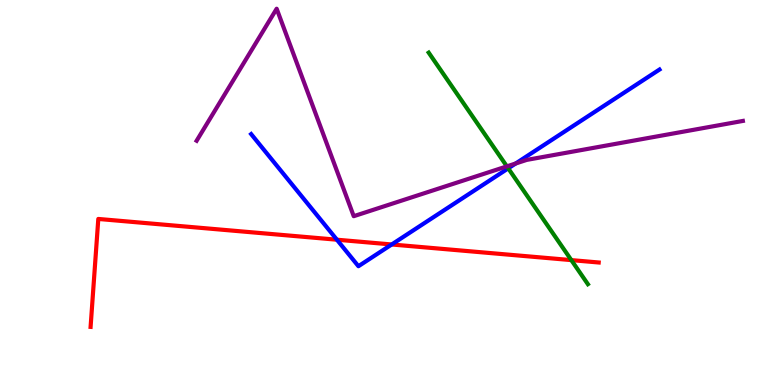[{'lines': ['blue', 'red'], 'intersections': [{'x': 4.35, 'y': 3.77}, {'x': 5.05, 'y': 3.65}]}, {'lines': ['green', 'red'], 'intersections': [{'x': 7.37, 'y': 3.24}]}, {'lines': ['purple', 'red'], 'intersections': []}, {'lines': ['blue', 'green'], 'intersections': [{'x': 6.56, 'y': 5.63}]}, {'lines': ['blue', 'purple'], 'intersections': [{'x': 6.65, 'y': 5.75}]}, {'lines': ['green', 'purple'], 'intersections': [{'x': 6.54, 'y': 5.68}]}]